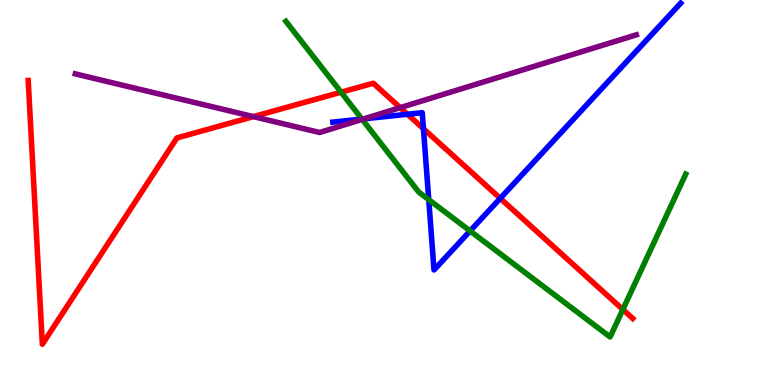[{'lines': ['blue', 'red'], 'intersections': [{'x': 5.26, 'y': 7.03}, {'x': 5.46, 'y': 6.66}, {'x': 6.45, 'y': 4.85}]}, {'lines': ['green', 'red'], 'intersections': [{'x': 4.4, 'y': 7.6}, {'x': 8.04, 'y': 1.96}]}, {'lines': ['purple', 'red'], 'intersections': [{'x': 3.27, 'y': 6.97}, {'x': 5.16, 'y': 7.2}]}, {'lines': ['blue', 'green'], 'intersections': [{'x': 4.67, 'y': 6.91}, {'x': 5.53, 'y': 4.81}, {'x': 6.07, 'y': 4.0}]}, {'lines': ['blue', 'purple'], 'intersections': [{'x': 4.69, 'y': 6.91}]}, {'lines': ['green', 'purple'], 'intersections': [{'x': 4.67, 'y': 6.9}]}]